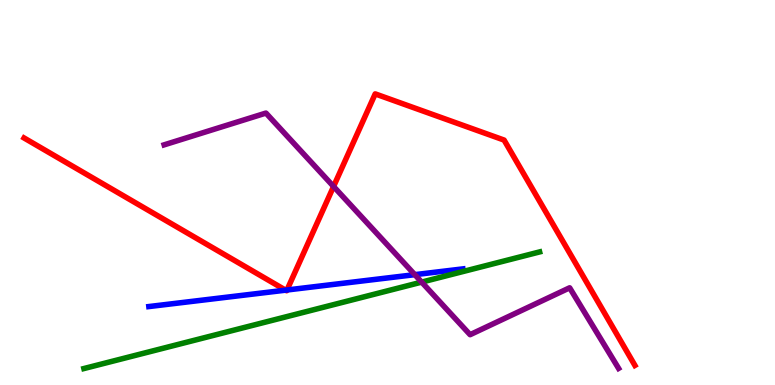[{'lines': ['blue', 'red'], 'intersections': [{'x': 3.69, 'y': 2.46}, {'x': 3.7, 'y': 2.47}]}, {'lines': ['green', 'red'], 'intersections': []}, {'lines': ['purple', 'red'], 'intersections': [{'x': 4.3, 'y': 5.16}]}, {'lines': ['blue', 'green'], 'intersections': []}, {'lines': ['blue', 'purple'], 'intersections': [{'x': 5.35, 'y': 2.87}]}, {'lines': ['green', 'purple'], 'intersections': [{'x': 5.44, 'y': 2.67}]}]